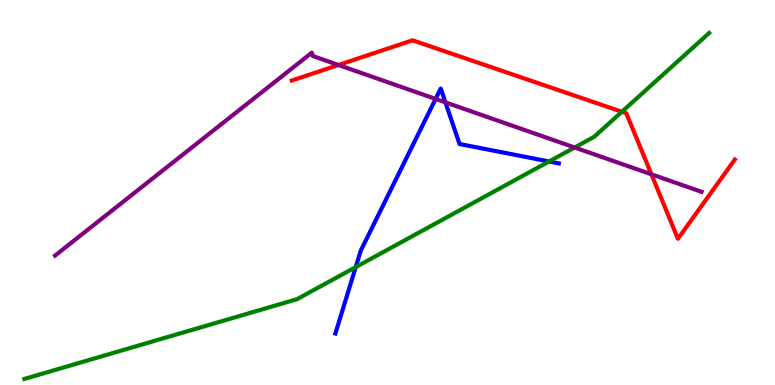[{'lines': ['blue', 'red'], 'intersections': []}, {'lines': ['green', 'red'], 'intersections': [{'x': 8.02, 'y': 7.1}]}, {'lines': ['purple', 'red'], 'intersections': [{'x': 4.37, 'y': 8.31}, {'x': 8.41, 'y': 5.47}]}, {'lines': ['blue', 'green'], 'intersections': [{'x': 4.59, 'y': 3.06}, {'x': 7.08, 'y': 5.81}]}, {'lines': ['blue', 'purple'], 'intersections': [{'x': 5.62, 'y': 7.43}, {'x': 5.75, 'y': 7.34}]}, {'lines': ['green', 'purple'], 'intersections': [{'x': 7.41, 'y': 6.17}]}]